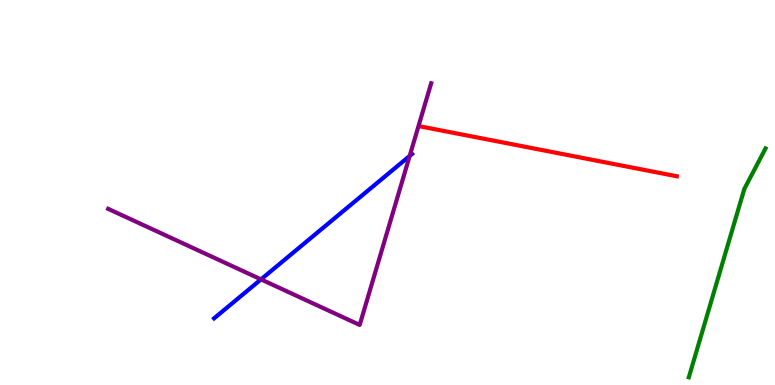[{'lines': ['blue', 'red'], 'intersections': []}, {'lines': ['green', 'red'], 'intersections': []}, {'lines': ['purple', 'red'], 'intersections': []}, {'lines': ['blue', 'green'], 'intersections': []}, {'lines': ['blue', 'purple'], 'intersections': [{'x': 3.37, 'y': 2.74}, {'x': 5.29, 'y': 5.95}]}, {'lines': ['green', 'purple'], 'intersections': []}]